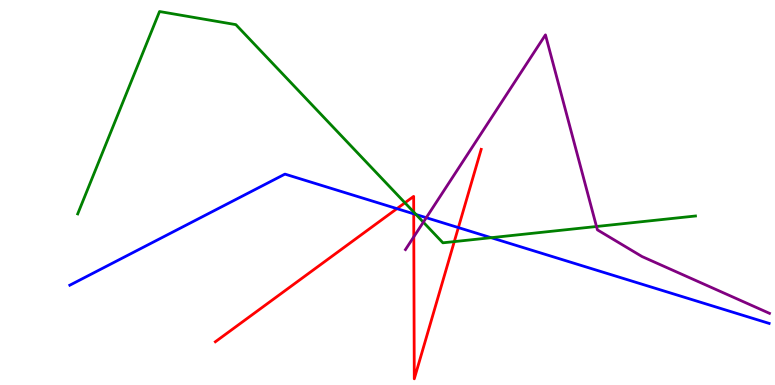[{'lines': ['blue', 'red'], 'intersections': [{'x': 5.12, 'y': 4.58}, {'x': 5.34, 'y': 4.45}, {'x': 5.91, 'y': 4.09}]}, {'lines': ['green', 'red'], 'intersections': [{'x': 5.22, 'y': 4.73}, {'x': 5.34, 'y': 4.49}, {'x': 5.86, 'y': 3.72}]}, {'lines': ['purple', 'red'], 'intersections': [{'x': 5.34, 'y': 3.85}]}, {'lines': ['blue', 'green'], 'intersections': [{'x': 5.37, 'y': 4.43}, {'x': 6.34, 'y': 3.83}]}, {'lines': ['blue', 'purple'], 'intersections': [{'x': 5.5, 'y': 4.35}]}, {'lines': ['green', 'purple'], 'intersections': [{'x': 5.46, 'y': 4.23}, {'x': 7.7, 'y': 4.12}]}]